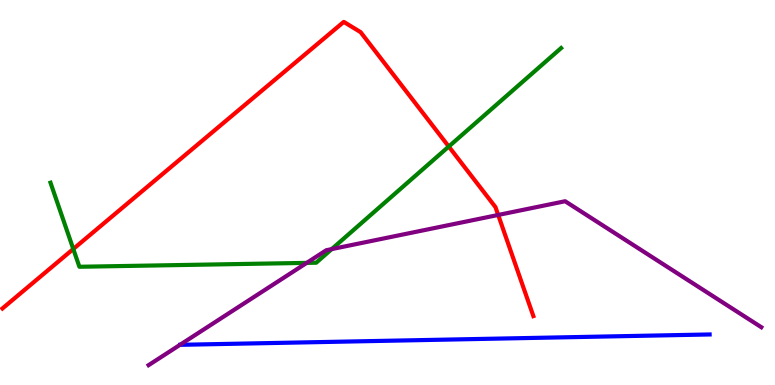[{'lines': ['blue', 'red'], 'intersections': []}, {'lines': ['green', 'red'], 'intersections': [{'x': 0.946, 'y': 3.53}, {'x': 5.79, 'y': 6.19}]}, {'lines': ['purple', 'red'], 'intersections': [{'x': 6.43, 'y': 4.42}]}, {'lines': ['blue', 'green'], 'intersections': []}, {'lines': ['blue', 'purple'], 'intersections': []}, {'lines': ['green', 'purple'], 'intersections': [{'x': 3.96, 'y': 3.17}, {'x': 4.28, 'y': 3.53}]}]